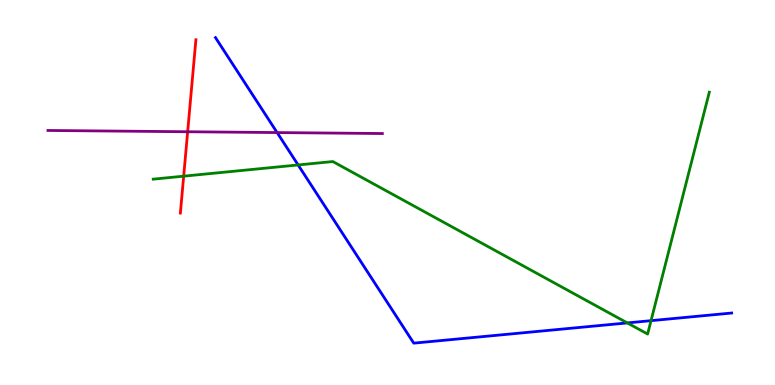[{'lines': ['blue', 'red'], 'intersections': []}, {'lines': ['green', 'red'], 'intersections': [{'x': 2.37, 'y': 5.42}]}, {'lines': ['purple', 'red'], 'intersections': [{'x': 2.42, 'y': 6.58}]}, {'lines': ['blue', 'green'], 'intersections': [{'x': 3.85, 'y': 5.72}, {'x': 8.09, 'y': 1.61}, {'x': 8.4, 'y': 1.67}]}, {'lines': ['blue', 'purple'], 'intersections': [{'x': 3.58, 'y': 6.56}]}, {'lines': ['green', 'purple'], 'intersections': []}]